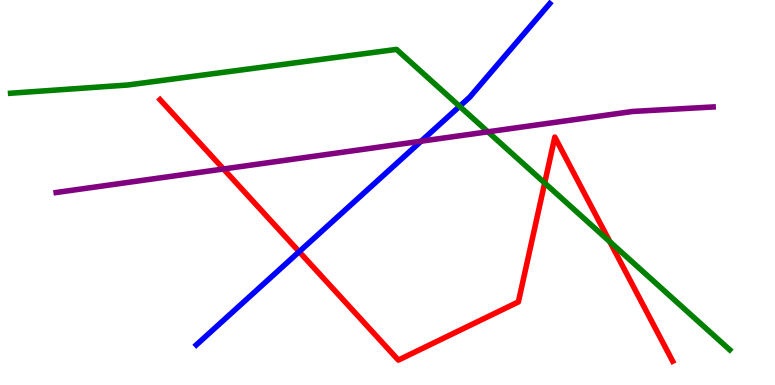[{'lines': ['blue', 'red'], 'intersections': [{'x': 3.86, 'y': 3.46}]}, {'lines': ['green', 'red'], 'intersections': [{'x': 7.03, 'y': 5.25}, {'x': 7.87, 'y': 3.72}]}, {'lines': ['purple', 'red'], 'intersections': [{'x': 2.88, 'y': 5.61}]}, {'lines': ['blue', 'green'], 'intersections': [{'x': 5.93, 'y': 7.24}]}, {'lines': ['blue', 'purple'], 'intersections': [{'x': 5.43, 'y': 6.33}]}, {'lines': ['green', 'purple'], 'intersections': [{'x': 6.3, 'y': 6.58}]}]